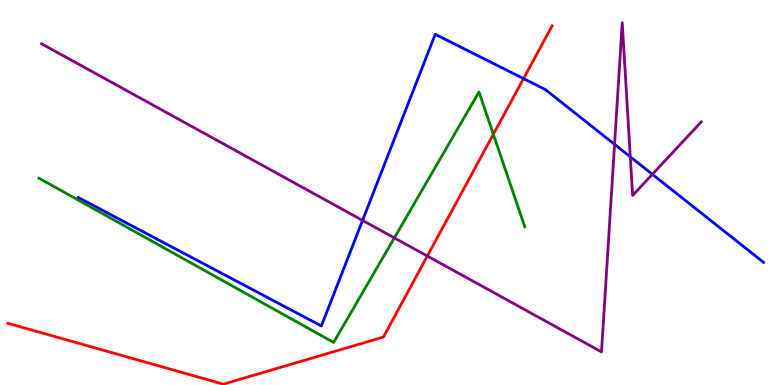[{'lines': ['blue', 'red'], 'intersections': [{'x': 6.76, 'y': 7.96}]}, {'lines': ['green', 'red'], 'intersections': [{'x': 6.37, 'y': 6.51}]}, {'lines': ['purple', 'red'], 'intersections': [{'x': 5.51, 'y': 3.35}]}, {'lines': ['blue', 'green'], 'intersections': []}, {'lines': ['blue', 'purple'], 'intersections': [{'x': 4.68, 'y': 4.27}, {'x': 7.93, 'y': 6.25}, {'x': 8.13, 'y': 5.93}, {'x': 8.42, 'y': 5.47}]}, {'lines': ['green', 'purple'], 'intersections': [{'x': 5.09, 'y': 3.82}]}]